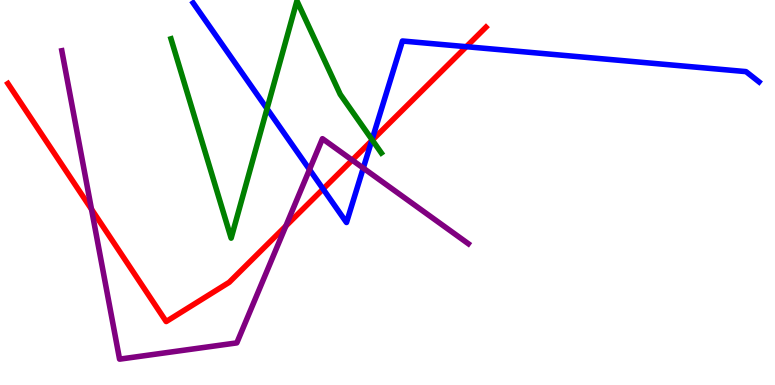[{'lines': ['blue', 'red'], 'intersections': [{'x': 4.17, 'y': 5.09}, {'x': 4.8, 'y': 6.35}, {'x': 6.02, 'y': 8.79}]}, {'lines': ['green', 'red'], 'intersections': [{'x': 4.8, 'y': 6.36}]}, {'lines': ['purple', 'red'], 'intersections': [{'x': 1.18, 'y': 4.57}, {'x': 3.69, 'y': 4.13}, {'x': 4.54, 'y': 5.84}]}, {'lines': ['blue', 'green'], 'intersections': [{'x': 3.45, 'y': 7.18}, {'x': 4.8, 'y': 6.37}]}, {'lines': ['blue', 'purple'], 'intersections': [{'x': 3.99, 'y': 5.6}, {'x': 4.69, 'y': 5.63}]}, {'lines': ['green', 'purple'], 'intersections': []}]